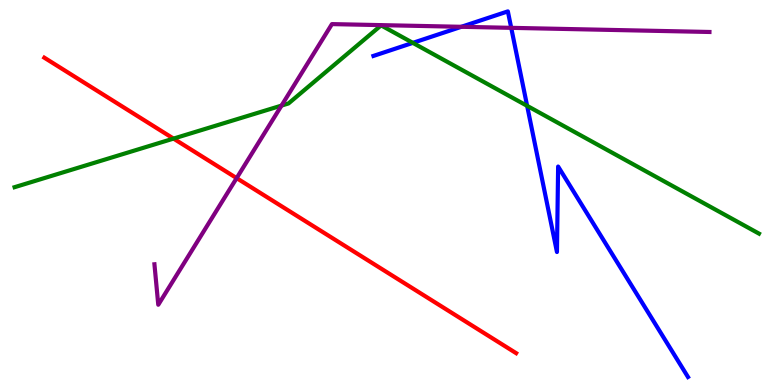[{'lines': ['blue', 'red'], 'intersections': []}, {'lines': ['green', 'red'], 'intersections': [{'x': 2.24, 'y': 6.4}]}, {'lines': ['purple', 'red'], 'intersections': [{'x': 3.05, 'y': 5.37}]}, {'lines': ['blue', 'green'], 'intersections': [{'x': 5.33, 'y': 8.89}, {'x': 6.8, 'y': 7.25}]}, {'lines': ['blue', 'purple'], 'intersections': [{'x': 5.95, 'y': 9.3}, {'x': 6.6, 'y': 9.28}]}, {'lines': ['green', 'purple'], 'intersections': [{'x': 3.63, 'y': 7.26}]}]